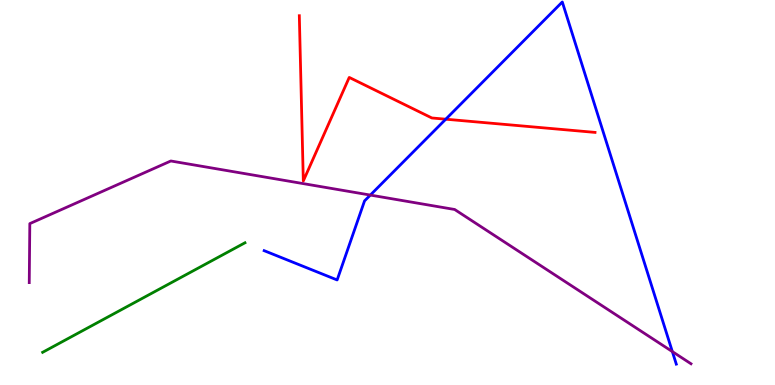[{'lines': ['blue', 'red'], 'intersections': [{'x': 5.75, 'y': 6.9}]}, {'lines': ['green', 'red'], 'intersections': []}, {'lines': ['purple', 'red'], 'intersections': []}, {'lines': ['blue', 'green'], 'intersections': []}, {'lines': ['blue', 'purple'], 'intersections': [{'x': 4.78, 'y': 4.93}, {'x': 8.68, 'y': 0.868}]}, {'lines': ['green', 'purple'], 'intersections': []}]